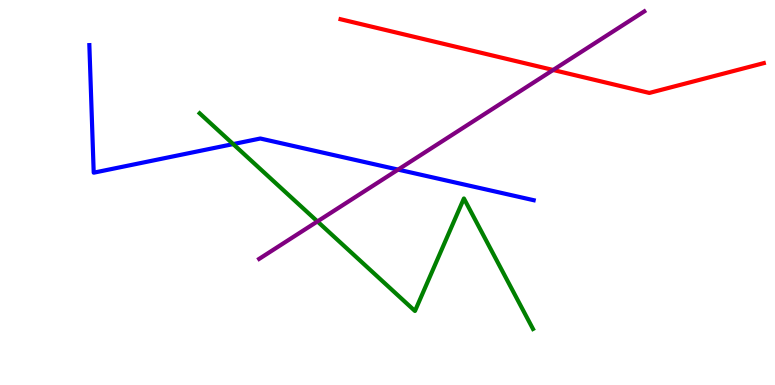[{'lines': ['blue', 'red'], 'intersections': []}, {'lines': ['green', 'red'], 'intersections': []}, {'lines': ['purple', 'red'], 'intersections': [{'x': 7.14, 'y': 8.18}]}, {'lines': ['blue', 'green'], 'intersections': [{'x': 3.01, 'y': 6.26}]}, {'lines': ['blue', 'purple'], 'intersections': [{'x': 5.14, 'y': 5.59}]}, {'lines': ['green', 'purple'], 'intersections': [{'x': 4.1, 'y': 4.25}]}]